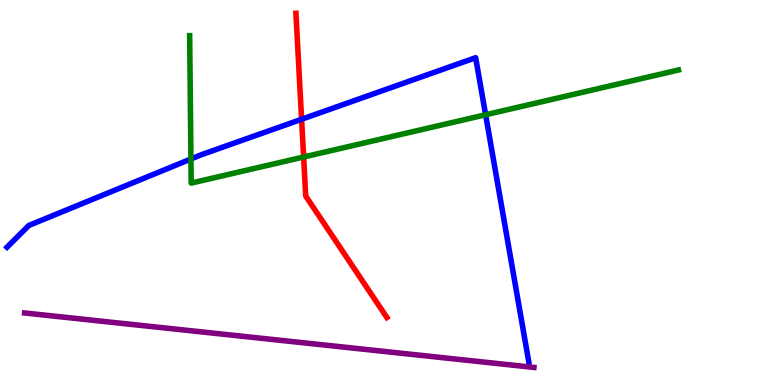[{'lines': ['blue', 'red'], 'intersections': [{'x': 3.89, 'y': 6.9}]}, {'lines': ['green', 'red'], 'intersections': [{'x': 3.92, 'y': 5.92}]}, {'lines': ['purple', 'red'], 'intersections': []}, {'lines': ['blue', 'green'], 'intersections': [{'x': 2.46, 'y': 5.87}, {'x': 6.27, 'y': 7.02}]}, {'lines': ['blue', 'purple'], 'intersections': []}, {'lines': ['green', 'purple'], 'intersections': []}]